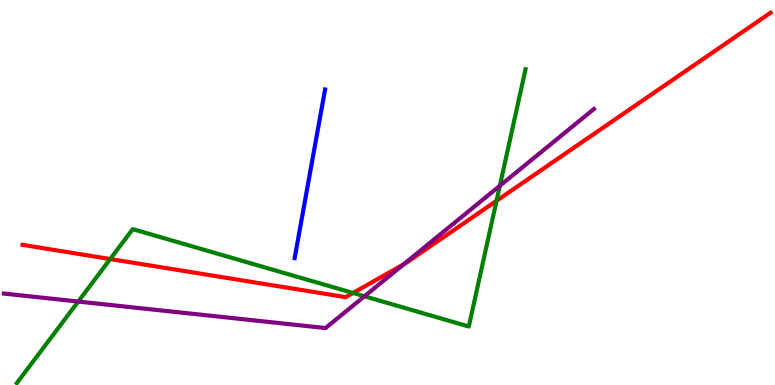[{'lines': ['blue', 'red'], 'intersections': []}, {'lines': ['green', 'red'], 'intersections': [{'x': 1.42, 'y': 3.27}, {'x': 4.56, 'y': 2.39}, {'x': 6.41, 'y': 4.78}]}, {'lines': ['purple', 'red'], 'intersections': [{'x': 5.21, 'y': 3.13}]}, {'lines': ['blue', 'green'], 'intersections': []}, {'lines': ['blue', 'purple'], 'intersections': []}, {'lines': ['green', 'purple'], 'intersections': [{'x': 1.01, 'y': 2.17}, {'x': 4.7, 'y': 2.3}, {'x': 6.45, 'y': 5.17}]}]